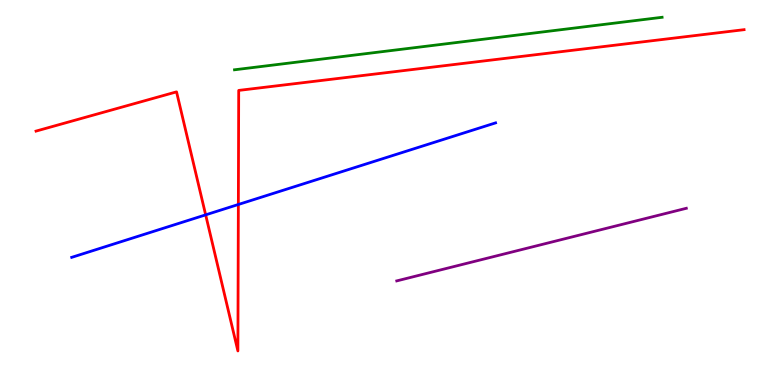[{'lines': ['blue', 'red'], 'intersections': [{'x': 2.65, 'y': 4.42}, {'x': 3.08, 'y': 4.69}]}, {'lines': ['green', 'red'], 'intersections': []}, {'lines': ['purple', 'red'], 'intersections': []}, {'lines': ['blue', 'green'], 'intersections': []}, {'lines': ['blue', 'purple'], 'intersections': []}, {'lines': ['green', 'purple'], 'intersections': []}]